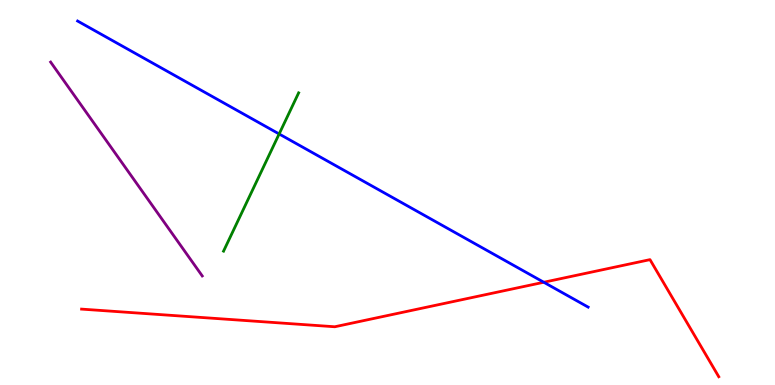[{'lines': ['blue', 'red'], 'intersections': [{'x': 7.02, 'y': 2.67}]}, {'lines': ['green', 'red'], 'intersections': []}, {'lines': ['purple', 'red'], 'intersections': []}, {'lines': ['blue', 'green'], 'intersections': [{'x': 3.6, 'y': 6.52}]}, {'lines': ['blue', 'purple'], 'intersections': []}, {'lines': ['green', 'purple'], 'intersections': []}]